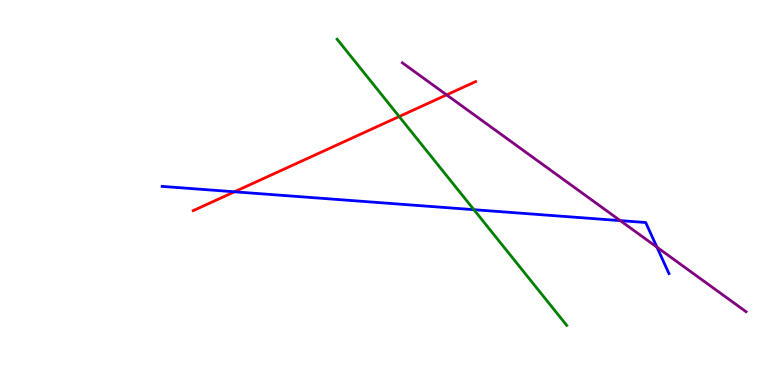[{'lines': ['blue', 'red'], 'intersections': [{'x': 3.03, 'y': 5.02}]}, {'lines': ['green', 'red'], 'intersections': [{'x': 5.15, 'y': 6.97}]}, {'lines': ['purple', 'red'], 'intersections': [{'x': 5.76, 'y': 7.54}]}, {'lines': ['blue', 'green'], 'intersections': [{'x': 6.11, 'y': 4.55}]}, {'lines': ['blue', 'purple'], 'intersections': [{'x': 8.0, 'y': 4.27}, {'x': 8.48, 'y': 3.58}]}, {'lines': ['green', 'purple'], 'intersections': []}]